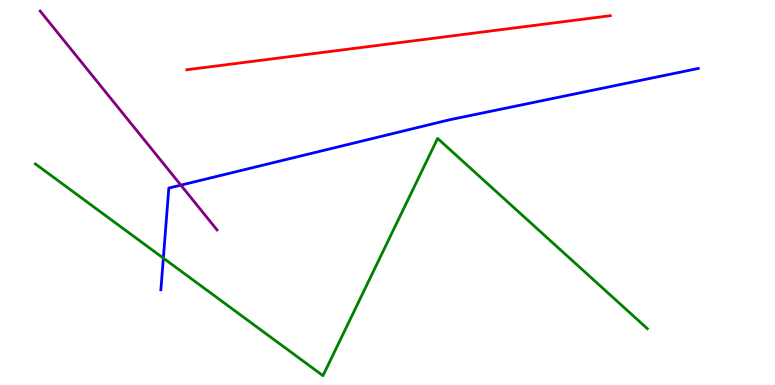[{'lines': ['blue', 'red'], 'intersections': []}, {'lines': ['green', 'red'], 'intersections': []}, {'lines': ['purple', 'red'], 'intersections': []}, {'lines': ['blue', 'green'], 'intersections': [{'x': 2.11, 'y': 3.3}]}, {'lines': ['blue', 'purple'], 'intersections': [{'x': 2.33, 'y': 5.19}]}, {'lines': ['green', 'purple'], 'intersections': []}]